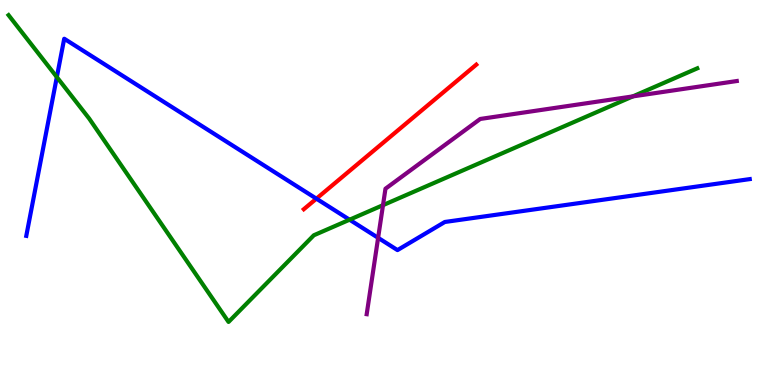[{'lines': ['blue', 'red'], 'intersections': [{'x': 4.08, 'y': 4.84}]}, {'lines': ['green', 'red'], 'intersections': []}, {'lines': ['purple', 'red'], 'intersections': []}, {'lines': ['blue', 'green'], 'intersections': [{'x': 0.733, 'y': 8.0}, {'x': 4.51, 'y': 4.29}]}, {'lines': ['blue', 'purple'], 'intersections': [{'x': 4.88, 'y': 3.82}]}, {'lines': ['green', 'purple'], 'intersections': [{'x': 4.94, 'y': 4.67}, {'x': 8.17, 'y': 7.5}]}]